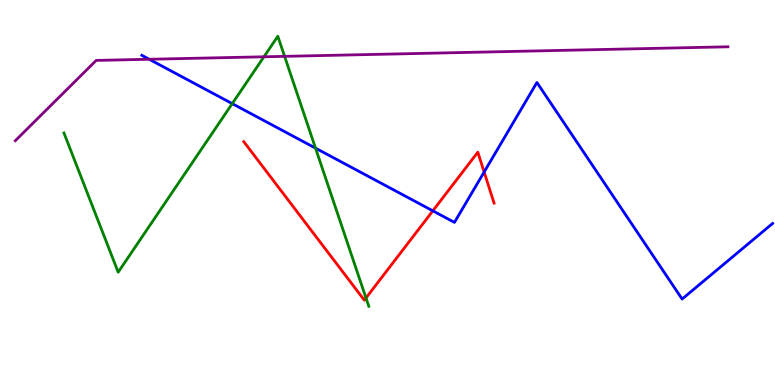[{'lines': ['blue', 'red'], 'intersections': [{'x': 5.58, 'y': 4.52}, {'x': 6.25, 'y': 5.53}]}, {'lines': ['green', 'red'], 'intersections': [{'x': 4.72, 'y': 2.26}]}, {'lines': ['purple', 'red'], 'intersections': []}, {'lines': ['blue', 'green'], 'intersections': [{'x': 3.0, 'y': 7.31}, {'x': 4.07, 'y': 6.15}]}, {'lines': ['blue', 'purple'], 'intersections': [{'x': 1.93, 'y': 8.46}]}, {'lines': ['green', 'purple'], 'intersections': [{'x': 3.41, 'y': 8.52}, {'x': 3.67, 'y': 8.54}]}]